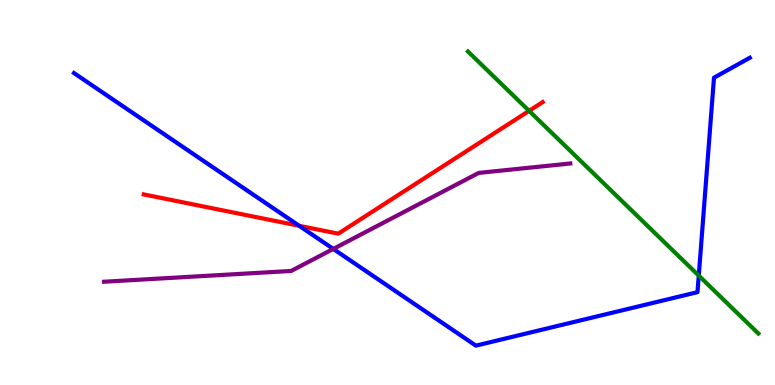[{'lines': ['blue', 'red'], 'intersections': [{'x': 3.86, 'y': 4.13}]}, {'lines': ['green', 'red'], 'intersections': [{'x': 6.83, 'y': 7.12}]}, {'lines': ['purple', 'red'], 'intersections': []}, {'lines': ['blue', 'green'], 'intersections': [{'x': 9.02, 'y': 2.84}]}, {'lines': ['blue', 'purple'], 'intersections': [{'x': 4.3, 'y': 3.53}]}, {'lines': ['green', 'purple'], 'intersections': []}]